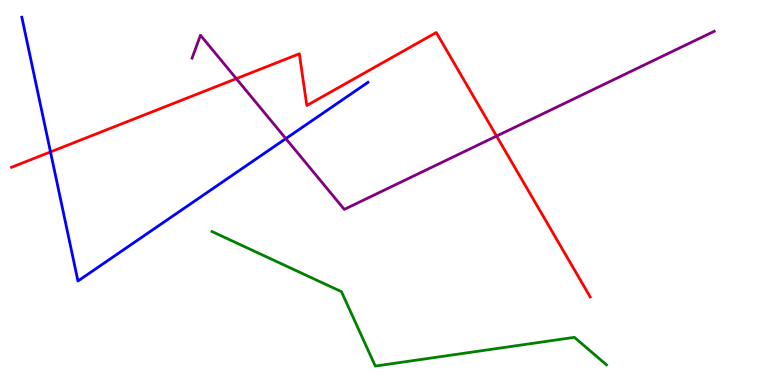[{'lines': ['blue', 'red'], 'intersections': [{'x': 0.652, 'y': 6.05}]}, {'lines': ['green', 'red'], 'intersections': []}, {'lines': ['purple', 'red'], 'intersections': [{'x': 3.05, 'y': 7.96}, {'x': 6.41, 'y': 6.47}]}, {'lines': ['blue', 'green'], 'intersections': []}, {'lines': ['blue', 'purple'], 'intersections': [{'x': 3.69, 'y': 6.4}]}, {'lines': ['green', 'purple'], 'intersections': []}]